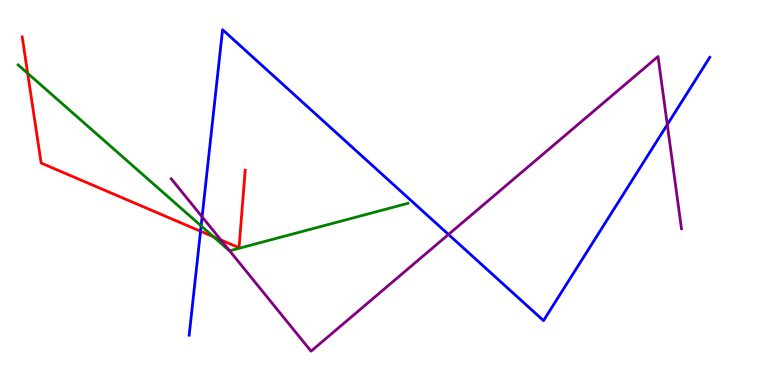[{'lines': ['blue', 'red'], 'intersections': [{'x': 2.59, 'y': 3.99}]}, {'lines': ['green', 'red'], 'intersections': [{'x': 0.357, 'y': 8.1}, {'x': 2.76, 'y': 3.85}]}, {'lines': ['purple', 'red'], 'intersections': [{'x': 2.85, 'y': 3.77}]}, {'lines': ['blue', 'green'], 'intersections': [{'x': 2.6, 'y': 4.13}]}, {'lines': ['blue', 'purple'], 'intersections': [{'x': 2.61, 'y': 4.37}, {'x': 5.79, 'y': 3.91}, {'x': 8.61, 'y': 6.76}]}, {'lines': ['green', 'purple'], 'intersections': [{'x': 2.96, 'y': 3.49}]}]